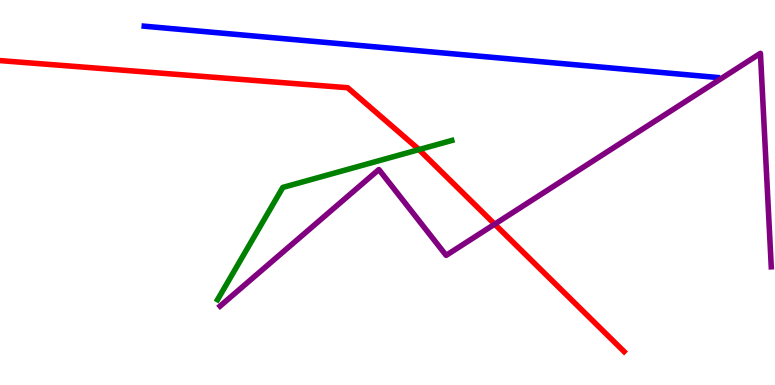[{'lines': ['blue', 'red'], 'intersections': []}, {'lines': ['green', 'red'], 'intersections': [{'x': 5.41, 'y': 6.11}]}, {'lines': ['purple', 'red'], 'intersections': [{'x': 6.38, 'y': 4.18}]}, {'lines': ['blue', 'green'], 'intersections': []}, {'lines': ['blue', 'purple'], 'intersections': []}, {'lines': ['green', 'purple'], 'intersections': []}]